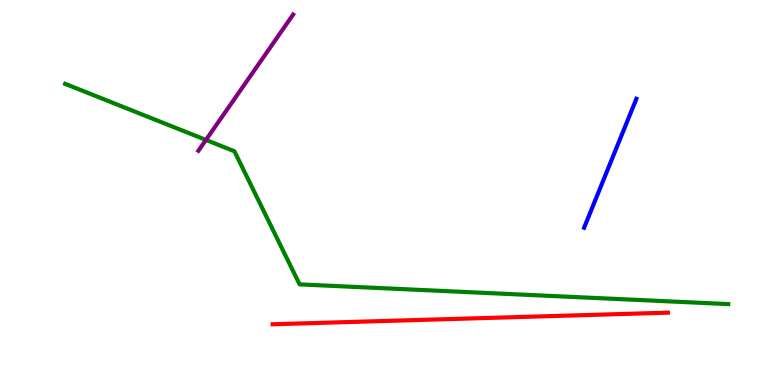[{'lines': ['blue', 'red'], 'intersections': []}, {'lines': ['green', 'red'], 'intersections': []}, {'lines': ['purple', 'red'], 'intersections': []}, {'lines': ['blue', 'green'], 'intersections': []}, {'lines': ['blue', 'purple'], 'intersections': []}, {'lines': ['green', 'purple'], 'intersections': [{'x': 2.66, 'y': 6.37}]}]